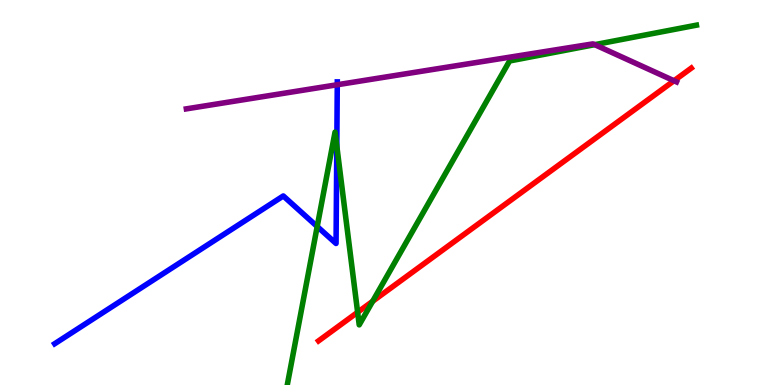[{'lines': ['blue', 'red'], 'intersections': []}, {'lines': ['green', 'red'], 'intersections': [{'x': 4.61, 'y': 1.89}, {'x': 4.81, 'y': 2.17}]}, {'lines': ['purple', 'red'], 'intersections': [{'x': 8.7, 'y': 7.9}]}, {'lines': ['blue', 'green'], 'intersections': [{'x': 4.09, 'y': 4.12}, {'x': 4.35, 'y': 6.21}]}, {'lines': ['blue', 'purple'], 'intersections': [{'x': 4.35, 'y': 7.8}]}, {'lines': ['green', 'purple'], 'intersections': [{'x': 7.67, 'y': 8.84}]}]